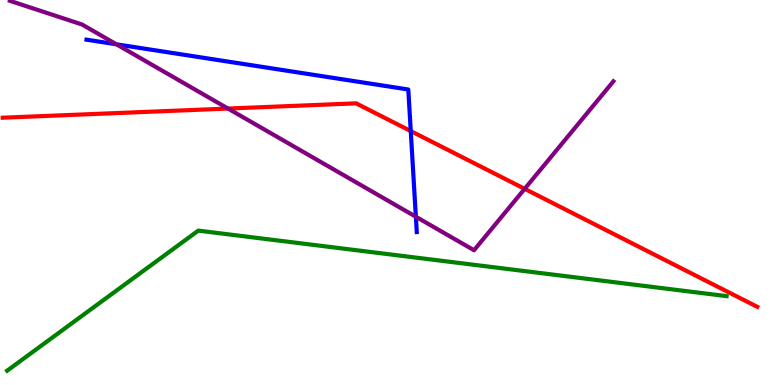[{'lines': ['blue', 'red'], 'intersections': [{'x': 5.3, 'y': 6.6}]}, {'lines': ['green', 'red'], 'intersections': []}, {'lines': ['purple', 'red'], 'intersections': [{'x': 2.94, 'y': 7.18}, {'x': 6.77, 'y': 5.1}]}, {'lines': ['blue', 'green'], 'intersections': []}, {'lines': ['blue', 'purple'], 'intersections': [{'x': 1.5, 'y': 8.85}, {'x': 5.37, 'y': 4.37}]}, {'lines': ['green', 'purple'], 'intersections': []}]